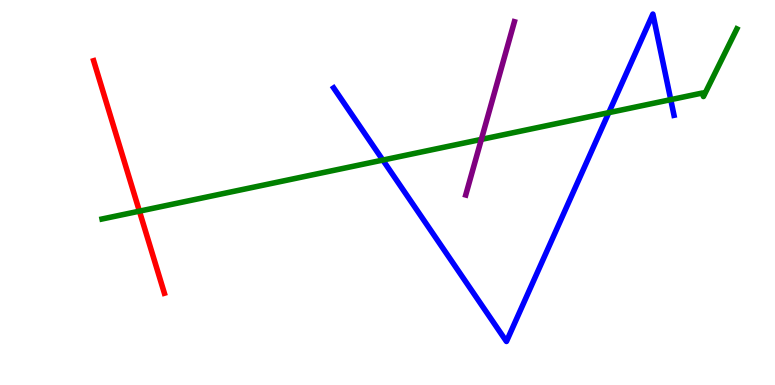[{'lines': ['blue', 'red'], 'intersections': []}, {'lines': ['green', 'red'], 'intersections': [{'x': 1.8, 'y': 4.52}]}, {'lines': ['purple', 'red'], 'intersections': []}, {'lines': ['blue', 'green'], 'intersections': [{'x': 4.94, 'y': 5.84}, {'x': 7.86, 'y': 7.07}, {'x': 8.65, 'y': 7.41}]}, {'lines': ['blue', 'purple'], 'intersections': []}, {'lines': ['green', 'purple'], 'intersections': [{'x': 6.21, 'y': 6.38}]}]